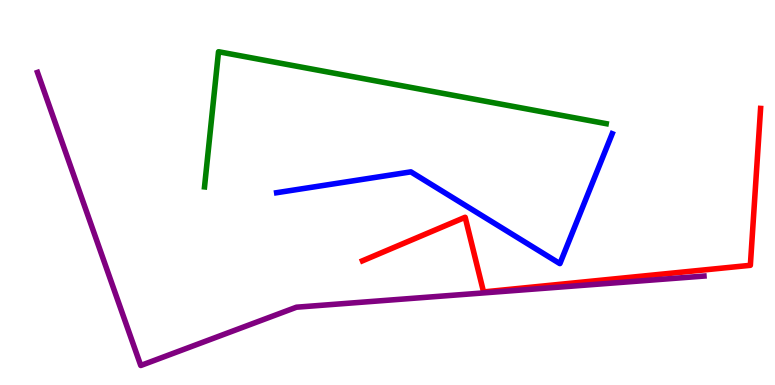[{'lines': ['blue', 'red'], 'intersections': []}, {'lines': ['green', 'red'], 'intersections': []}, {'lines': ['purple', 'red'], 'intersections': []}, {'lines': ['blue', 'green'], 'intersections': []}, {'lines': ['blue', 'purple'], 'intersections': []}, {'lines': ['green', 'purple'], 'intersections': []}]